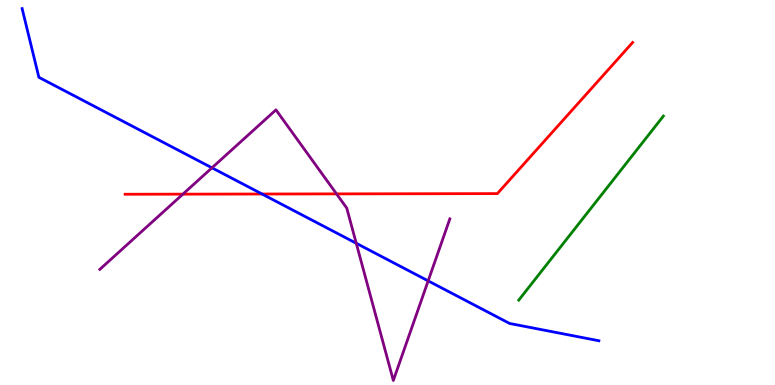[{'lines': ['blue', 'red'], 'intersections': [{'x': 3.38, 'y': 4.96}]}, {'lines': ['green', 'red'], 'intersections': []}, {'lines': ['purple', 'red'], 'intersections': [{'x': 2.36, 'y': 4.96}, {'x': 4.34, 'y': 4.96}]}, {'lines': ['blue', 'green'], 'intersections': []}, {'lines': ['blue', 'purple'], 'intersections': [{'x': 2.74, 'y': 5.64}, {'x': 4.6, 'y': 3.68}, {'x': 5.52, 'y': 2.7}]}, {'lines': ['green', 'purple'], 'intersections': []}]